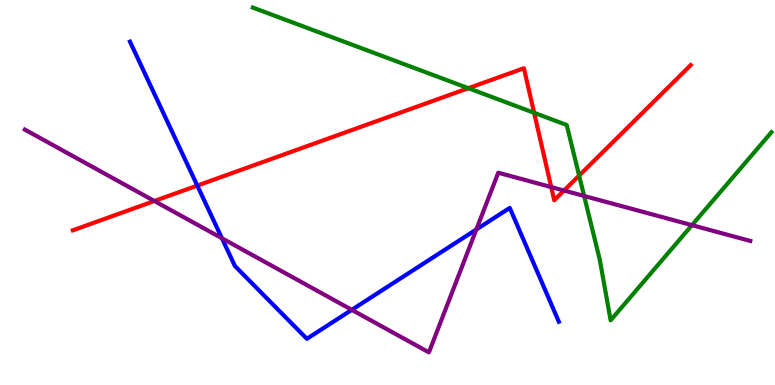[{'lines': ['blue', 'red'], 'intersections': [{'x': 2.55, 'y': 5.18}]}, {'lines': ['green', 'red'], 'intersections': [{'x': 6.04, 'y': 7.71}, {'x': 6.89, 'y': 7.07}, {'x': 7.47, 'y': 5.44}]}, {'lines': ['purple', 'red'], 'intersections': [{'x': 1.99, 'y': 4.78}, {'x': 7.11, 'y': 5.14}, {'x': 7.28, 'y': 5.05}]}, {'lines': ['blue', 'green'], 'intersections': []}, {'lines': ['blue', 'purple'], 'intersections': [{'x': 2.86, 'y': 3.81}, {'x': 4.54, 'y': 1.95}, {'x': 6.15, 'y': 4.04}]}, {'lines': ['green', 'purple'], 'intersections': [{'x': 7.54, 'y': 4.91}, {'x': 8.93, 'y': 4.15}]}]